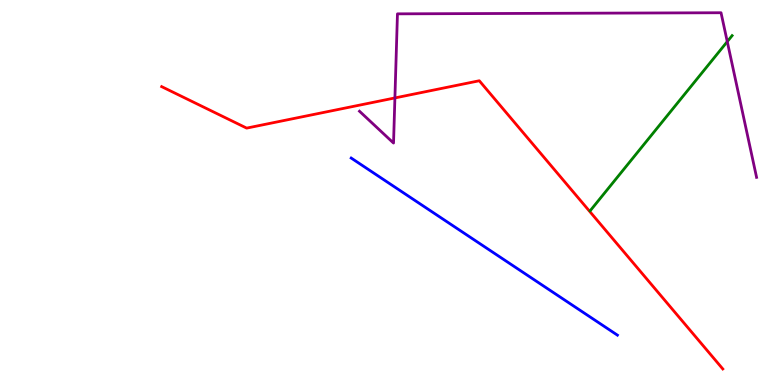[{'lines': ['blue', 'red'], 'intersections': []}, {'lines': ['green', 'red'], 'intersections': []}, {'lines': ['purple', 'red'], 'intersections': [{'x': 5.1, 'y': 7.46}]}, {'lines': ['blue', 'green'], 'intersections': []}, {'lines': ['blue', 'purple'], 'intersections': []}, {'lines': ['green', 'purple'], 'intersections': [{'x': 9.38, 'y': 8.92}]}]